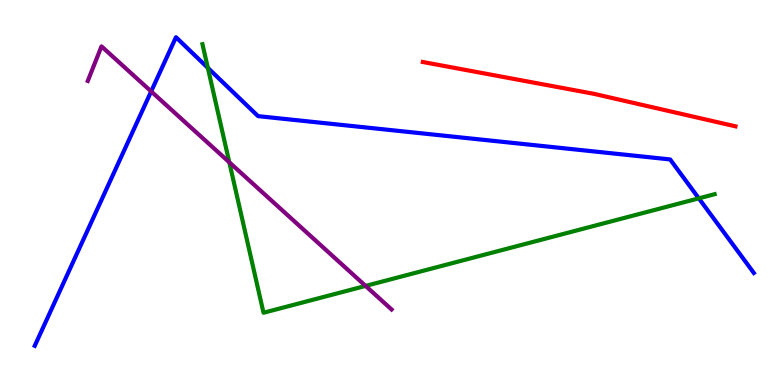[{'lines': ['blue', 'red'], 'intersections': []}, {'lines': ['green', 'red'], 'intersections': []}, {'lines': ['purple', 'red'], 'intersections': []}, {'lines': ['blue', 'green'], 'intersections': [{'x': 2.68, 'y': 8.24}, {'x': 9.02, 'y': 4.85}]}, {'lines': ['blue', 'purple'], 'intersections': [{'x': 1.95, 'y': 7.63}]}, {'lines': ['green', 'purple'], 'intersections': [{'x': 2.96, 'y': 5.78}, {'x': 4.72, 'y': 2.57}]}]